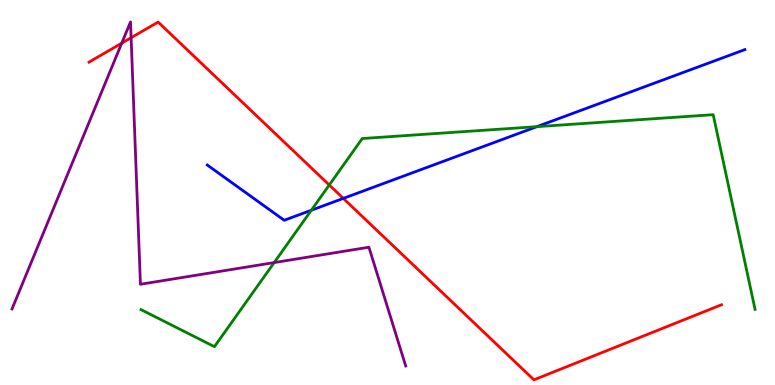[{'lines': ['blue', 'red'], 'intersections': [{'x': 4.43, 'y': 4.85}]}, {'lines': ['green', 'red'], 'intersections': [{'x': 4.25, 'y': 5.19}]}, {'lines': ['purple', 'red'], 'intersections': [{'x': 1.57, 'y': 8.88}, {'x': 1.69, 'y': 9.02}]}, {'lines': ['blue', 'green'], 'intersections': [{'x': 4.02, 'y': 4.54}, {'x': 6.93, 'y': 6.71}]}, {'lines': ['blue', 'purple'], 'intersections': []}, {'lines': ['green', 'purple'], 'intersections': [{'x': 3.54, 'y': 3.18}]}]